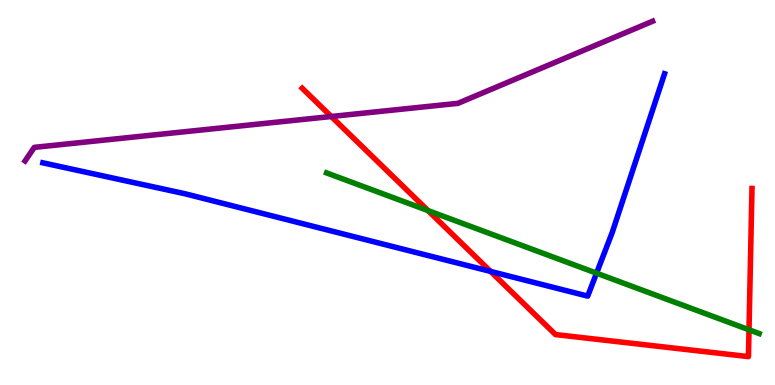[{'lines': ['blue', 'red'], 'intersections': [{'x': 6.33, 'y': 2.95}]}, {'lines': ['green', 'red'], 'intersections': [{'x': 5.52, 'y': 4.53}, {'x': 9.66, 'y': 1.43}]}, {'lines': ['purple', 'red'], 'intersections': [{'x': 4.27, 'y': 6.97}]}, {'lines': ['blue', 'green'], 'intersections': [{'x': 7.7, 'y': 2.9}]}, {'lines': ['blue', 'purple'], 'intersections': []}, {'lines': ['green', 'purple'], 'intersections': []}]